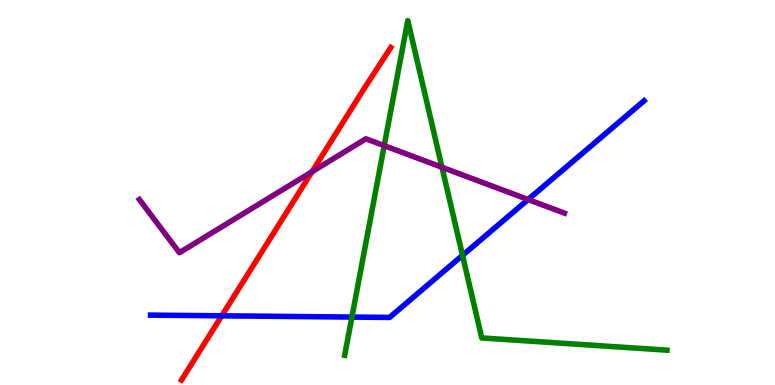[{'lines': ['blue', 'red'], 'intersections': [{'x': 2.86, 'y': 1.8}]}, {'lines': ['green', 'red'], 'intersections': []}, {'lines': ['purple', 'red'], 'intersections': [{'x': 4.03, 'y': 5.54}]}, {'lines': ['blue', 'green'], 'intersections': [{'x': 4.54, 'y': 1.76}, {'x': 5.97, 'y': 3.37}]}, {'lines': ['blue', 'purple'], 'intersections': [{'x': 6.81, 'y': 4.82}]}, {'lines': ['green', 'purple'], 'intersections': [{'x': 4.96, 'y': 6.22}, {'x': 5.7, 'y': 5.66}]}]